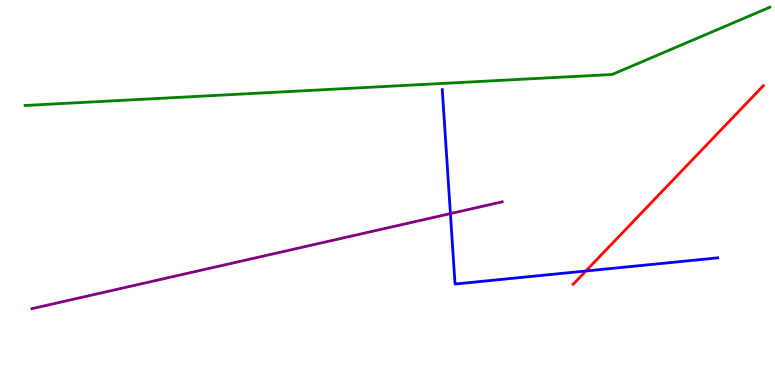[{'lines': ['blue', 'red'], 'intersections': [{'x': 7.56, 'y': 2.96}]}, {'lines': ['green', 'red'], 'intersections': []}, {'lines': ['purple', 'red'], 'intersections': []}, {'lines': ['blue', 'green'], 'intersections': []}, {'lines': ['blue', 'purple'], 'intersections': [{'x': 5.81, 'y': 4.45}]}, {'lines': ['green', 'purple'], 'intersections': []}]